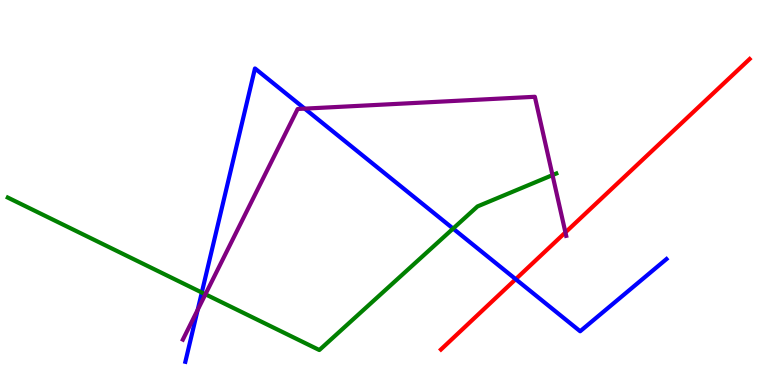[{'lines': ['blue', 'red'], 'intersections': [{'x': 6.65, 'y': 2.75}]}, {'lines': ['green', 'red'], 'intersections': []}, {'lines': ['purple', 'red'], 'intersections': [{'x': 7.3, 'y': 3.96}]}, {'lines': ['blue', 'green'], 'intersections': [{'x': 2.6, 'y': 2.4}, {'x': 5.85, 'y': 4.06}]}, {'lines': ['blue', 'purple'], 'intersections': [{'x': 2.55, 'y': 1.95}, {'x': 3.93, 'y': 7.18}]}, {'lines': ['green', 'purple'], 'intersections': [{'x': 2.65, 'y': 2.36}, {'x': 7.13, 'y': 5.45}]}]